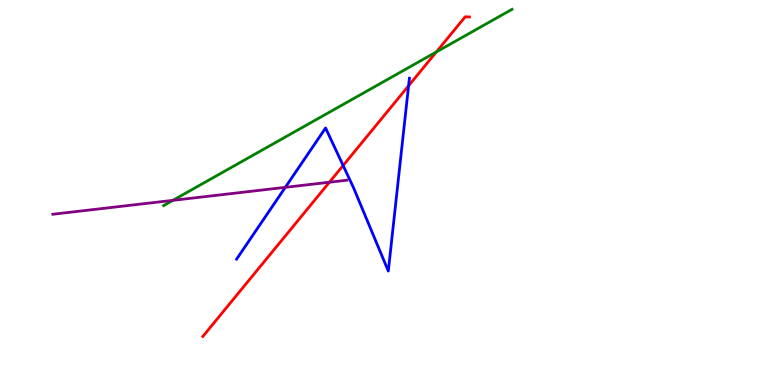[{'lines': ['blue', 'red'], 'intersections': [{'x': 4.43, 'y': 5.7}, {'x': 5.27, 'y': 7.77}]}, {'lines': ['green', 'red'], 'intersections': [{'x': 5.63, 'y': 8.65}]}, {'lines': ['purple', 'red'], 'intersections': [{'x': 4.25, 'y': 5.27}]}, {'lines': ['blue', 'green'], 'intersections': []}, {'lines': ['blue', 'purple'], 'intersections': [{'x': 3.68, 'y': 5.13}]}, {'lines': ['green', 'purple'], 'intersections': [{'x': 2.23, 'y': 4.8}]}]